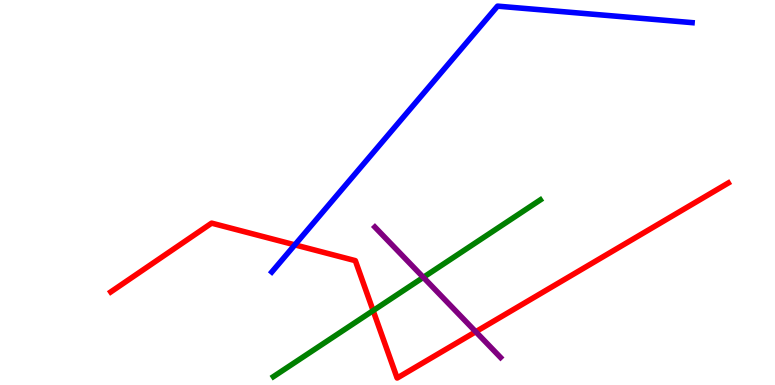[{'lines': ['blue', 'red'], 'intersections': [{'x': 3.8, 'y': 3.64}]}, {'lines': ['green', 'red'], 'intersections': [{'x': 4.81, 'y': 1.93}]}, {'lines': ['purple', 'red'], 'intersections': [{'x': 6.14, 'y': 1.38}]}, {'lines': ['blue', 'green'], 'intersections': []}, {'lines': ['blue', 'purple'], 'intersections': []}, {'lines': ['green', 'purple'], 'intersections': [{'x': 5.46, 'y': 2.8}]}]